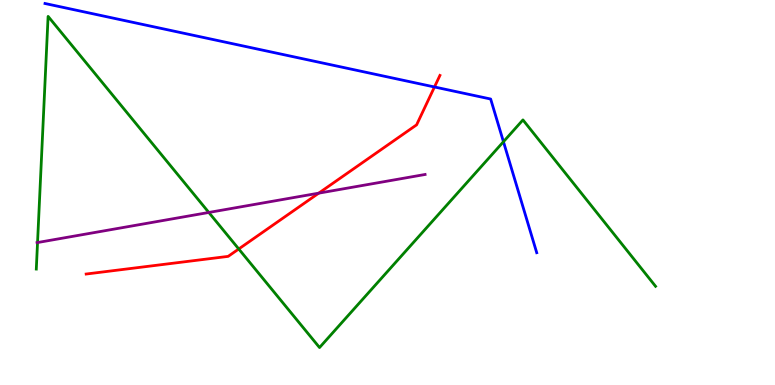[{'lines': ['blue', 'red'], 'intersections': [{'x': 5.61, 'y': 7.74}]}, {'lines': ['green', 'red'], 'intersections': [{'x': 3.08, 'y': 3.53}]}, {'lines': ['purple', 'red'], 'intersections': [{'x': 4.11, 'y': 4.98}]}, {'lines': ['blue', 'green'], 'intersections': [{'x': 6.5, 'y': 6.32}]}, {'lines': ['blue', 'purple'], 'intersections': []}, {'lines': ['green', 'purple'], 'intersections': [{'x': 0.484, 'y': 3.7}, {'x': 2.69, 'y': 4.48}]}]